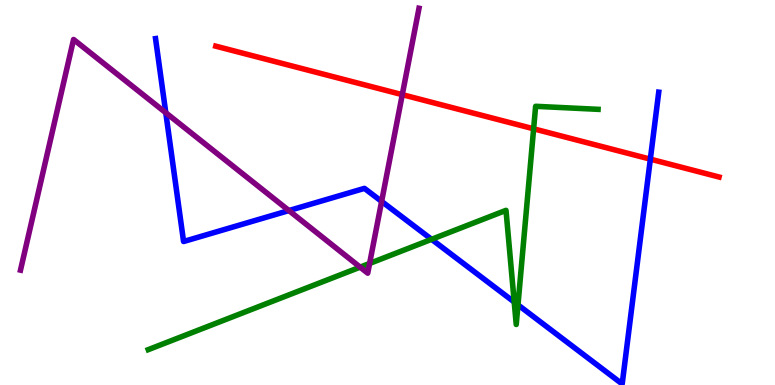[{'lines': ['blue', 'red'], 'intersections': [{'x': 8.39, 'y': 5.87}]}, {'lines': ['green', 'red'], 'intersections': [{'x': 6.89, 'y': 6.65}]}, {'lines': ['purple', 'red'], 'intersections': [{'x': 5.19, 'y': 7.54}]}, {'lines': ['blue', 'green'], 'intersections': [{'x': 5.57, 'y': 3.78}, {'x': 6.64, 'y': 2.16}, {'x': 6.68, 'y': 2.08}]}, {'lines': ['blue', 'purple'], 'intersections': [{'x': 2.14, 'y': 7.07}, {'x': 3.73, 'y': 4.53}, {'x': 4.92, 'y': 4.77}]}, {'lines': ['green', 'purple'], 'intersections': [{'x': 4.65, 'y': 3.06}, {'x': 4.77, 'y': 3.16}]}]